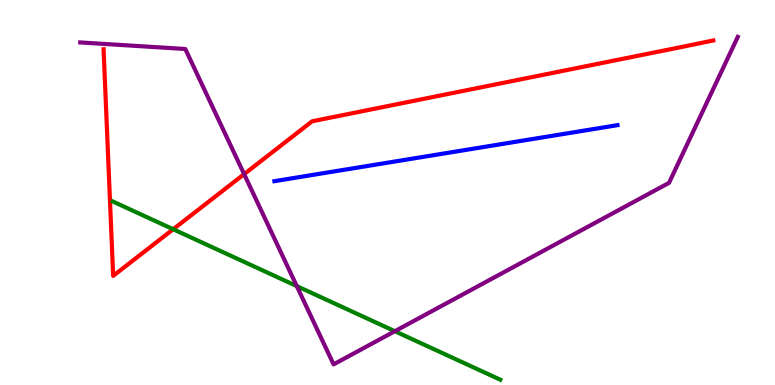[{'lines': ['blue', 'red'], 'intersections': []}, {'lines': ['green', 'red'], 'intersections': [{'x': 2.23, 'y': 4.05}]}, {'lines': ['purple', 'red'], 'intersections': [{'x': 3.15, 'y': 5.48}]}, {'lines': ['blue', 'green'], 'intersections': []}, {'lines': ['blue', 'purple'], 'intersections': []}, {'lines': ['green', 'purple'], 'intersections': [{'x': 3.83, 'y': 2.57}, {'x': 5.09, 'y': 1.4}]}]